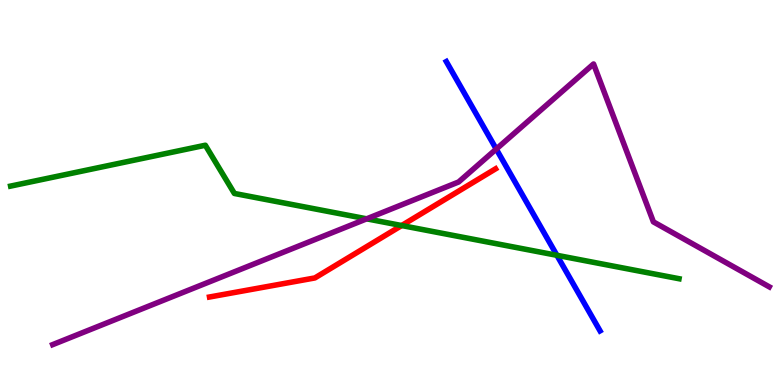[{'lines': ['blue', 'red'], 'intersections': []}, {'lines': ['green', 'red'], 'intersections': [{'x': 5.18, 'y': 4.14}]}, {'lines': ['purple', 'red'], 'intersections': []}, {'lines': ['blue', 'green'], 'intersections': [{'x': 7.19, 'y': 3.37}]}, {'lines': ['blue', 'purple'], 'intersections': [{'x': 6.4, 'y': 6.13}]}, {'lines': ['green', 'purple'], 'intersections': [{'x': 4.73, 'y': 4.32}]}]